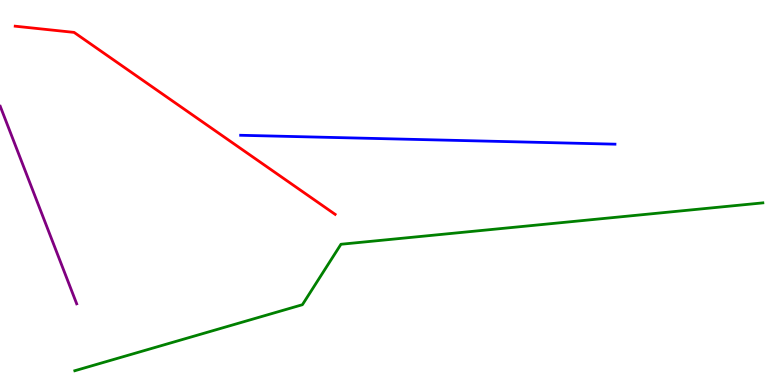[{'lines': ['blue', 'red'], 'intersections': []}, {'lines': ['green', 'red'], 'intersections': []}, {'lines': ['purple', 'red'], 'intersections': []}, {'lines': ['blue', 'green'], 'intersections': []}, {'lines': ['blue', 'purple'], 'intersections': []}, {'lines': ['green', 'purple'], 'intersections': []}]